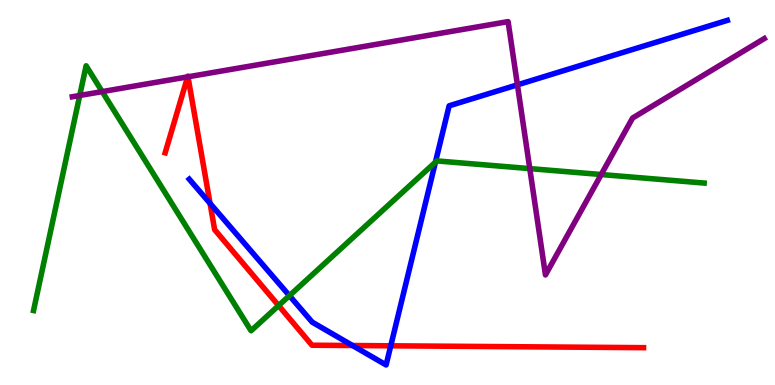[{'lines': ['blue', 'red'], 'intersections': [{'x': 2.71, 'y': 4.72}, {'x': 4.55, 'y': 1.03}, {'x': 5.04, 'y': 1.02}]}, {'lines': ['green', 'red'], 'intersections': [{'x': 3.59, 'y': 2.06}]}, {'lines': ['purple', 'red'], 'intersections': [{'x': 2.42, 'y': 8.0}, {'x': 2.43, 'y': 8.0}]}, {'lines': ['blue', 'green'], 'intersections': [{'x': 3.73, 'y': 2.32}, {'x': 5.62, 'y': 5.79}]}, {'lines': ['blue', 'purple'], 'intersections': [{'x': 6.68, 'y': 7.8}]}, {'lines': ['green', 'purple'], 'intersections': [{'x': 1.03, 'y': 7.52}, {'x': 1.32, 'y': 7.62}, {'x': 6.84, 'y': 5.62}, {'x': 7.76, 'y': 5.47}]}]